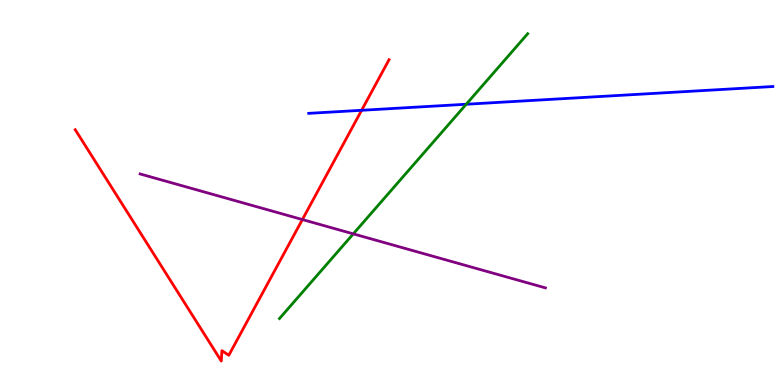[{'lines': ['blue', 'red'], 'intersections': [{'x': 4.67, 'y': 7.14}]}, {'lines': ['green', 'red'], 'intersections': []}, {'lines': ['purple', 'red'], 'intersections': [{'x': 3.9, 'y': 4.3}]}, {'lines': ['blue', 'green'], 'intersections': [{'x': 6.02, 'y': 7.29}]}, {'lines': ['blue', 'purple'], 'intersections': []}, {'lines': ['green', 'purple'], 'intersections': [{'x': 4.56, 'y': 3.93}]}]